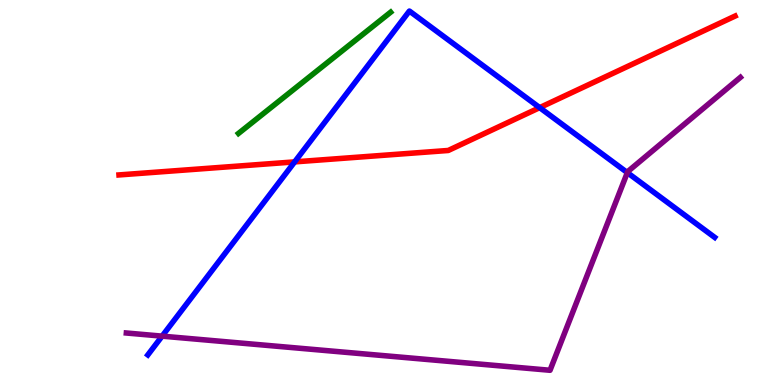[{'lines': ['blue', 'red'], 'intersections': [{'x': 3.8, 'y': 5.8}, {'x': 6.96, 'y': 7.2}]}, {'lines': ['green', 'red'], 'intersections': []}, {'lines': ['purple', 'red'], 'intersections': []}, {'lines': ['blue', 'green'], 'intersections': []}, {'lines': ['blue', 'purple'], 'intersections': [{'x': 2.09, 'y': 1.27}, {'x': 8.09, 'y': 5.52}]}, {'lines': ['green', 'purple'], 'intersections': []}]